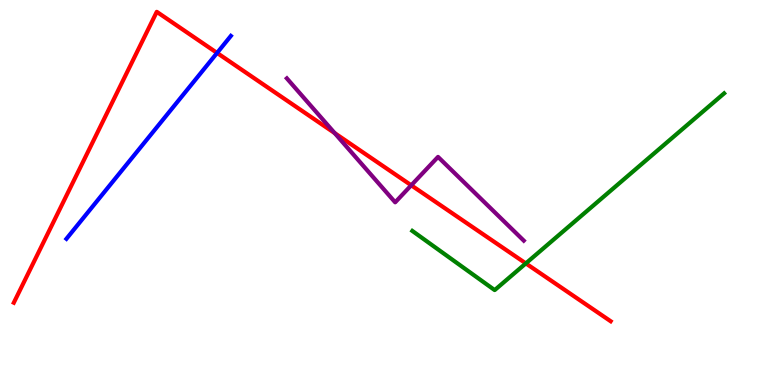[{'lines': ['blue', 'red'], 'intersections': [{'x': 2.8, 'y': 8.63}]}, {'lines': ['green', 'red'], 'intersections': [{'x': 6.78, 'y': 3.16}]}, {'lines': ['purple', 'red'], 'intersections': [{'x': 4.32, 'y': 6.54}, {'x': 5.31, 'y': 5.19}]}, {'lines': ['blue', 'green'], 'intersections': []}, {'lines': ['blue', 'purple'], 'intersections': []}, {'lines': ['green', 'purple'], 'intersections': []}]